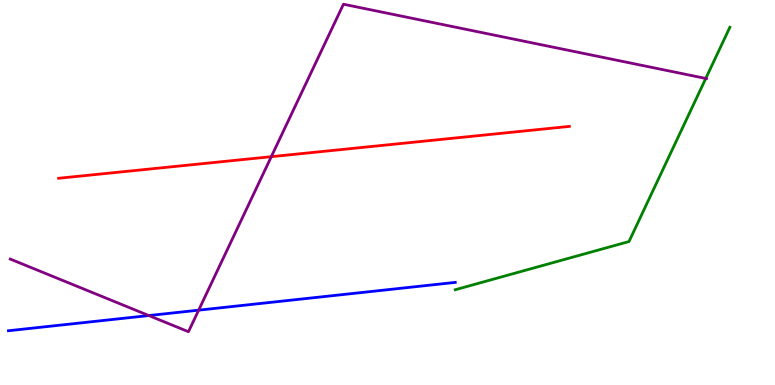[{'lines': ['blue', 'red'], 'intersections': []}, {'lines': ['green', 'red'], 'intersections': []}, {'lines': ['purple', 'red'], 'intersections': [{'x': 3.5, 'y': 5.93}]}, {'lines': ['blue', 'green'], 'intersections': []}, {'lines': ['blue', 'purple'], 'intersections': [{'x': 1.92, 'y': 1.8}, {'x': 2.56, 'y': 1.94}]}, {'lines': ['green', 'purple'], 'intersections': [{'x': 9.11, 'y': 7.96}]}]